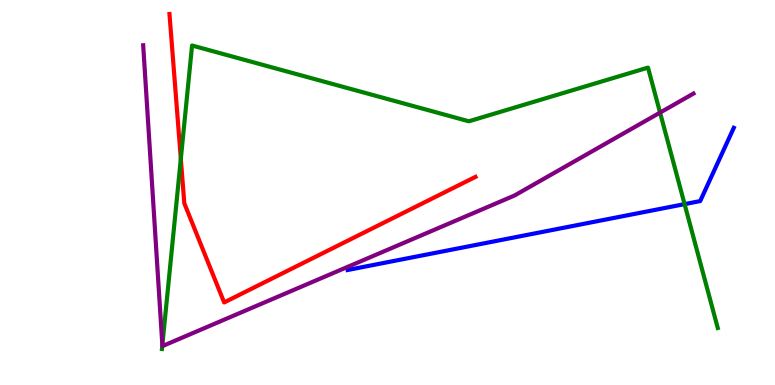[{'lines': ['blue', 'red'], 'intersections': []}, {'lines': ['green', 'red'], 'intersections': [{'x': 2.33, 'y': 5.87}]}, {'lines': ['purple', 'red'], 'intersections': []}, {'lines': ['blue', 'green'], 'intersections': [{'x': 8.83, 'y': 4.7}]}, {'lines': ['blue', 'purple'], 'intersections': []}, {'lines': ['green', 'purple'], 'intersections': [{'x': 2.09, 'y': 1.04}, {'x': 8.52, 'y': 7.08}]}]